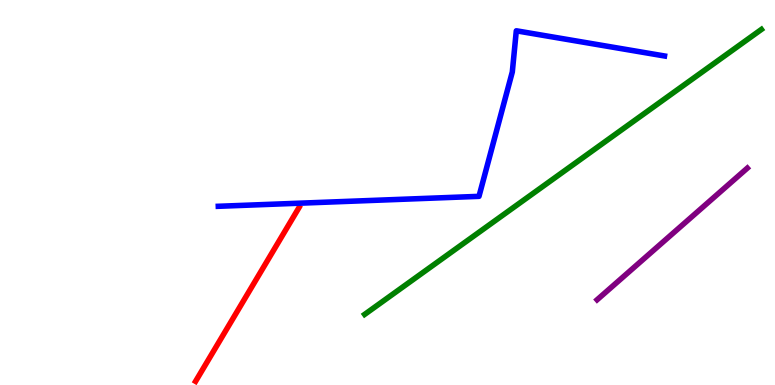[{'lines': ['blue', 'red'], 'intersections': []}, {'lines': ['green', 'red'], 'intersections': []}, {'lines': ['purple', 'red'], 'intersections': []}, {'lines': ['blue', 'green'], 'intersections': []}, {'lines': ['blue', 'purple'], 'intersections': []}, {'lines': ['green', 'purple'], 'intersections': []}]